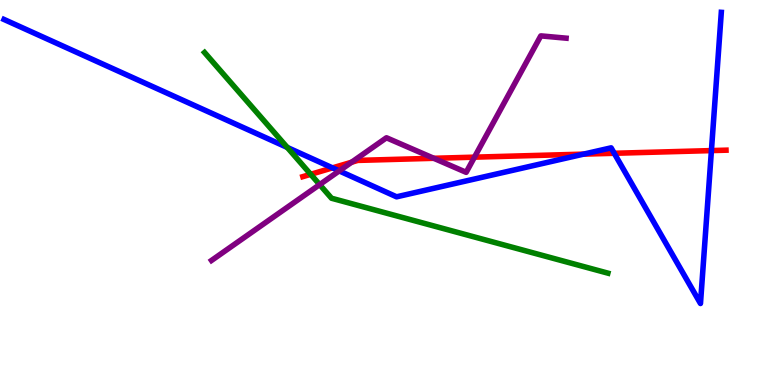[{'lines': ['blue', 'red'], 'intersections': [{'x': 4.29, 'y': 5.64}, {'x': 7.53, 'y': 6.0}, {'x': 7.93, 'y': 6.02}, {'x': 9.18, 'y': 6.09}]}, {'lines': ['green', 'red'], 'intersections': [{'x': 4.01, 'y': 5.47}]}, {'lines': ['purple', 'red'], 'intersections': [{'x': 4.54, 'y': 5.79}, {'x': 5.6, 'y': 5.89}, {'x': 6.12, 'y': 5.92}]}, {'lines': ['blue', 'green'], 'intersections': [{'x': 3.71, 'y': 6.17}]}, {'lines': ['blue', 'purple'], 'intersections': [{'x': 4.38, 'y': 5.56}]}, {'lines': ['green', 'purple'], 'intersections': [{'x': 4.12, 'y': 5.2}]}]